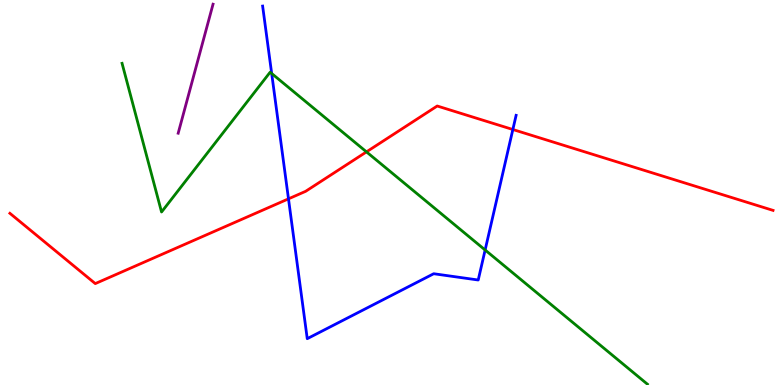[{'lines': ['blue', 'red'], 'intersections': [{'x': 3.72, 'y': 4.84}, {'x': 6.62, 'y': 6.64}]}, {'lines': ['green', 'red'], 'intersections': [{'x': 4.73, 'y': 6.06}]}, {'lines': ['purple', 'red'], 'intersections': []}, {'lines': ['blue', 'green'], 'intersections': [{'x': 3.51, 'y': 8.09}, {'x': 6.26, 'y': 3.51}]}, {'lines': ['blue', 'purple'], 'intersections': []}, {'lines': ['green', 'purple'], 'intersections': []}]